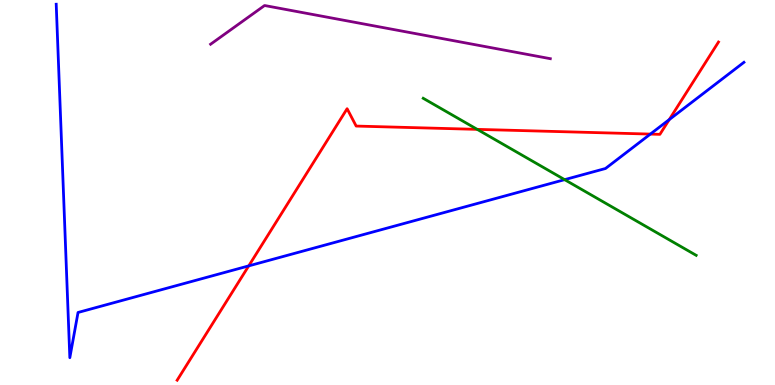[{'lines': ['blue', 'red'], 'intersections': [{'x': 3.21, 'y': 3.09}, {'x': 8.39, 'y': 6.52}, {'x': 8.64, 'y': 6.89}]}, {'lines': ['green', 'red'], 'intersections': [{'x': 6.16, 'y': 6.64}]}, {'lines': ['purple', 'red'], 'intersections': []}, {'lines': ['blue', 'green'], 'intersections': [{'x': 7.29, 'y': 5.33}]}, {'lines': ['blue', 'purple'], 'intersections': []}, {'lines': ['green', 'purple'], 'intersections': []}]